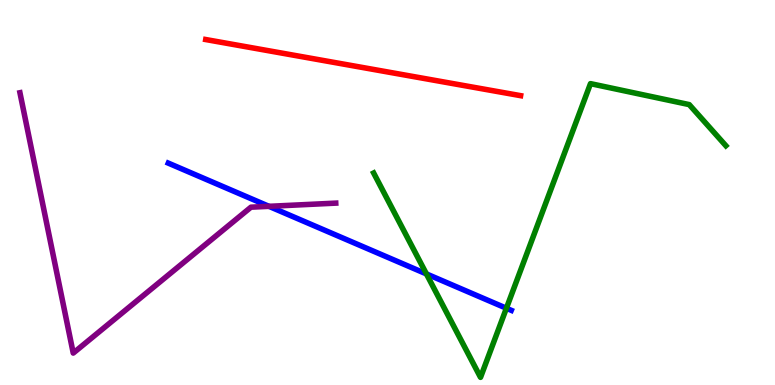[{'lines': ['blue', 'red'], 'intersections': []}, {'lines': ['green', 'red'], 'intersections': []}, {'lines': ['purple', 'red'], 'intersections': []}, {'lines': ['blue', 'green'], 'intersections': [{'x': 5.5, 'y': 2.89}, {'x': 6.53, 'y': 1.99}]}, {'lines': ['blue', 'purple'], 'intersections': [{'x': 3.47, 'y': 4.64}]}, {'lines': ['green', 'purple'], 'intersections': []}]